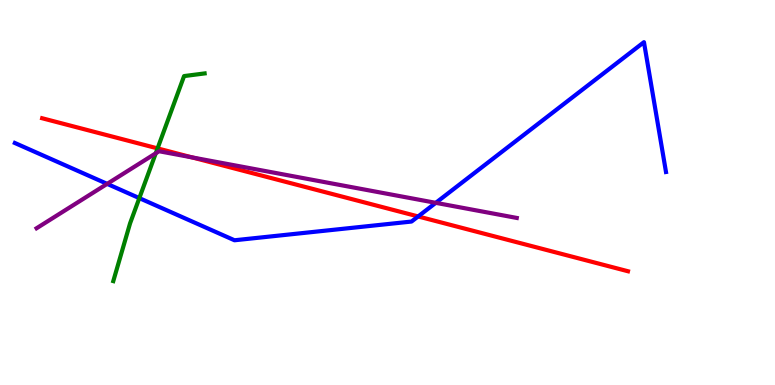[{'lines': ['blue', 'red'], 'intersections': [{'x': 5.4, 'y': 4.38}]}, {'lines': ['green', 'red'], 'intersections': [{'x': 2.03, 'y': 6.15}]}, {'lines': ['purple', 'red'], 'intersections': [{'x': 2.48, 'y': 5.91}]}, {'lines': ['blue', 'green'], 'intersections': [{'x': 1.8, 'y': 4.85}]}, {'lines': ['blue', 'purple'], 'intersections': [{'x': 1.38, 'y': 5.22}, {'x': 5.62, 'y': 4.73}]}, {'lines': ['green', 'purple'], 'intersections': [{'x': 2.01, 'y': 6.02}]}]